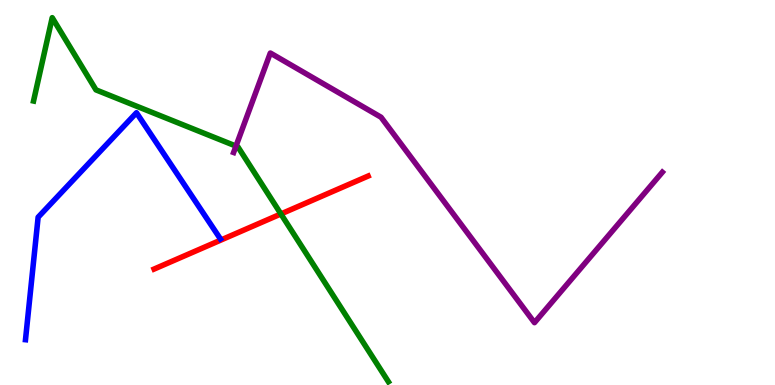[{'lines': ['blue', 'red'], 'intersections': []}, {'lines': ['green', 'red'], 'intersections': [{'x': 3.62, 'y': 4.44}]}, {'lines': ['purple', 'red'], 'intersections': []}, {'lines': ['blue', 'green'], 'intersections': []}, {'lines': ['blue', 'purple'], 'intersections': []}, {'lines': ['green', 'purple'], 'intersections': [{'x': 3.04, 'y': 6.21}]}]